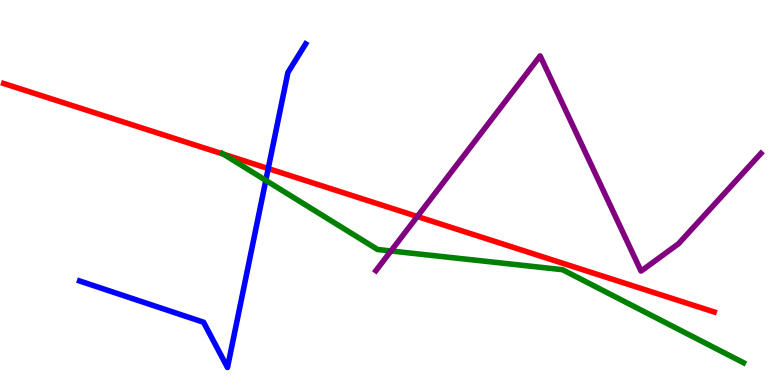[{'lines': ['blue', 'red'], 'intersections': [{'x': 3.46, 'y': 5.62}]}, {'lines': ['green', 'red'], 'intersections': [{'x': 2.88, 'y': 6.0}]}, {'lines': ['purple', 'red'], 'intersections': [{'x': 5.38, 'y': 4.38}]}, {'lines': ['blue', 'green'], 'intersections': [{'x': 3.43, 'y': 5.32}]}, {'lines': ['blue', 'purple'], 'intersections': []}, {'lines': ['green', 'purple'], 'intersections': [{'x': 5.04, 'y': 3.48}]}]